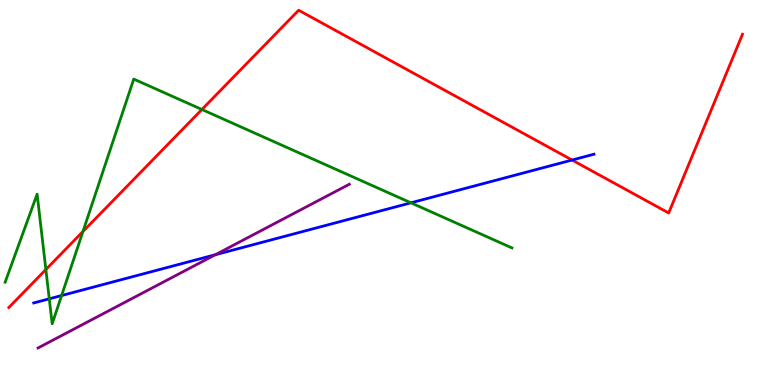[{'lines': ['blue', 'red'], 'intersections': [{'x': 7.38, 'y': 5.84}]}, {'lines': ['green', 'red'], 'intersections': [{'x': 0.592, 'y': 3.0}, {'x': 1.07, 'y': 3.99}, {'x': 2.61, 'y': 7.16}]}, {'lines': ['purple', 'red'], 'intersections': []}, {'lines': ['blue', 'green'], 'intersections': [{'x': 0.636, 'y': 2.24}, {'x': 0.795, 'y': 2.32}, {'x': 5.3, 'y': 4.73}]}, {'lines': ['blue', 'purple'], 'intersections': [{'x': 2.78, 'y': 3.38}]}, {'lines': ['green', 'purple'], 'intersections': []}]